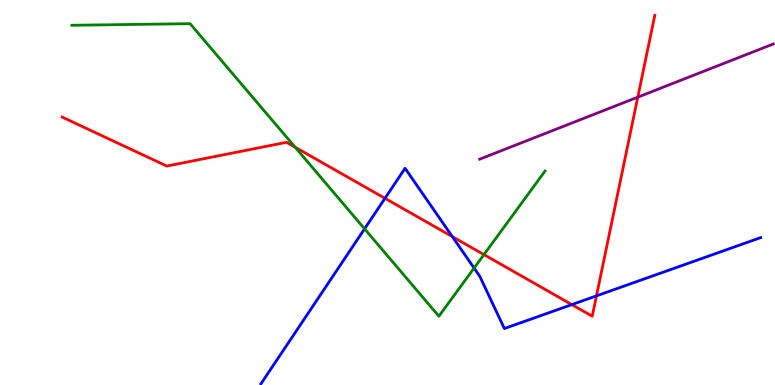[{'lines': ['blue', 'red'], 'intersections': [{'x': 4.97, 'y': 4.85}, {'x': 5.84, 'y': 3.85}, {'x': 7.38, 'y': 2.09}, {'x': 7.7, 'y': 2.32}]}, {'lines': ['green', 'red'], 'intersections': [{'x': 3.81, 'y': 6.18}, {'x': 6.24, 'y': 3.39}]}, {'lines': ['purple', 'red'], 'intersections': [{'x': 8.23, 'y': 7.48}]}, {'lines': ['blue', 'green'], 'intersections': [{'x': 4.7, 'y': 4.06}, {'x': 6.12, 'y': 3.04}]}, {'lines': ['blue', 'purple'], 'intersections': []}, {'lines': ['green', 'purple'], 'intersections': []}]